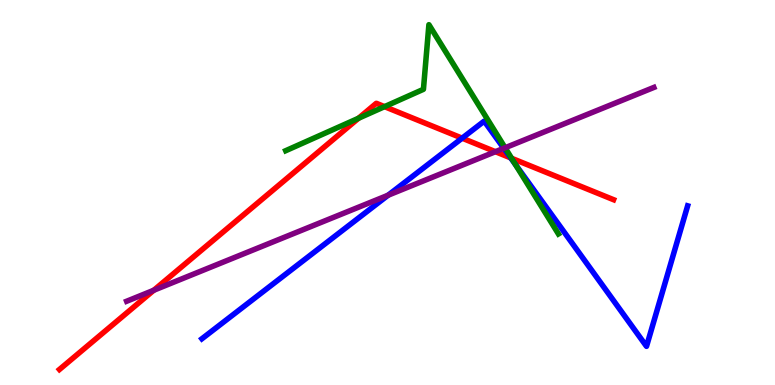[{'lines': ['blue', 'red'], 'intersections': [{'x': 5.96, 'y': 6.41}, {'x': 6.59, 'y': 5.9}]}, {'lines': ['green', 'red'], 'intersections': [{'x': 4.63, 'y': 6.93}, {'x': 4.96, 'y': 7.23}, {'x': 6.6, 'y': 5.89}]}, {'lines': ['purple', 'red'], 'intersections': [{'x': 1.98, 'y': 2.46}, {'x': 6.39, 'y': 6.06}]}, {'lines': ['blue', 'green'], 'intersections': [{'x': 6.65, 'y': 5.73}]}, {'lines': ['blue', 'purple'], 'intersections': [{'x': 5.01, 'y': 4.93}, {'x': 6.5, 'y': 6.15}]}, {'lines': ['green', 'purple'], 'intersections': [{'x': 6.52, 'y': 6.16}]}]